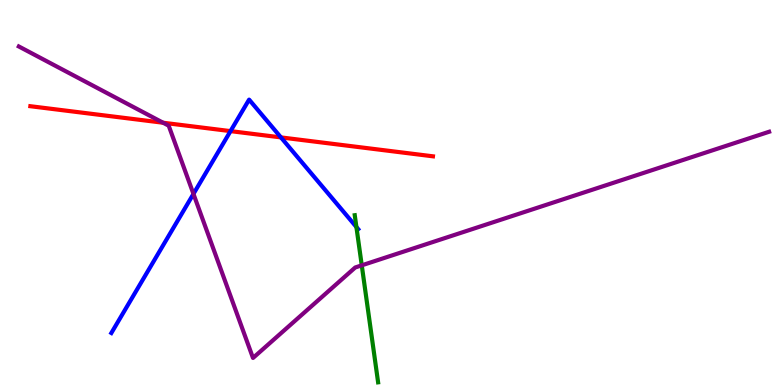[{'lines': ['blue', 'red'], 'intersections': [{'x': 2.97, 'y': 6.59}, {'x': 3.62, 'y': 6.43}]}, {'lines': ['green', 'red'], 'intersections': []}, {'lines': ['purple', 'red'], 'intersections': [{'x': 2.1, 'y': 6.81}]}, {'lines': ['blue', 'green'], 'intersections': [{'x': 4.6, 'y': 4.1}]}, {'lines': ['blue', 'purple'], 'intersections': [{'x': 2.5, 'y': 4.96}]}, {'lines': ['green', 'purple'], 'intersections': [{'x': 4.67, 'y': 3.11}]}]